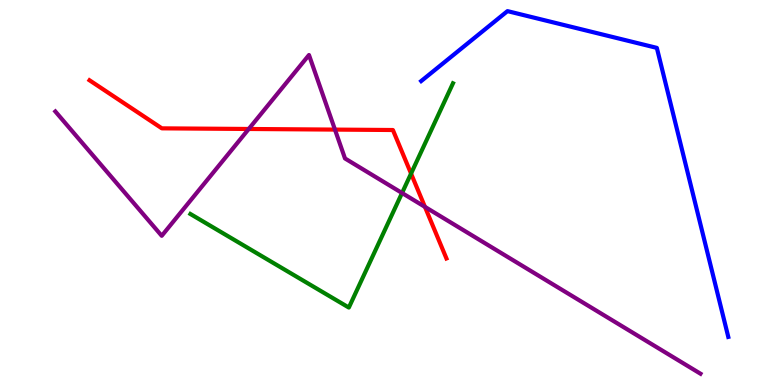[{'lines': ['blue', 'red'], 'intersections': []}, {'lines': ['green', 'red'], 'intersections': [{'x': 5.3, 'y': 5.49}]}, {'lines': ['purple', 'red'], 'intersections': [{'x': 3.21, 'y': 6.65}, {'x': 4.32, 'y': 6.63}, {'x': 5.48, 'y': 4.63}]}, {'lines': ['blue', 'green'], 'intersections': []}, {'lines': ['blue', 'purple'], 'intersections': []}, {'lines': ['green', 'purple'], 'intersections': [{'x': 5.19, 'y': 4.99}]}]